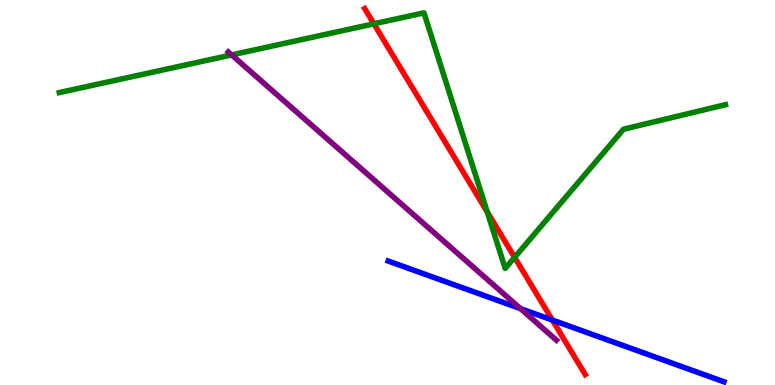[{'lines': ['blue', 'red'], 'intersections': [{'x': 7.13, 'y': 1.69}]}, {'lines': ['green', 'red'], 'intersections': [{'x': 4.82, 'y': 9.38}, {'x': 6.29, 'y': 4.49}, {'x': 6.64, 'y': 3.32}]}, {'lines': ['purple', 'red'], 'intersections': []}, {'lines': ['blue', 'green'], 'intersections': []}, {'lines': ['blue', 'purple'], 'intersections': [{'x': 6.72, 'y': 1.98}]}, {'lines': ['green', 'purple'], 'intersections': [{'x': 2.99, 'y': 8.57}]}]